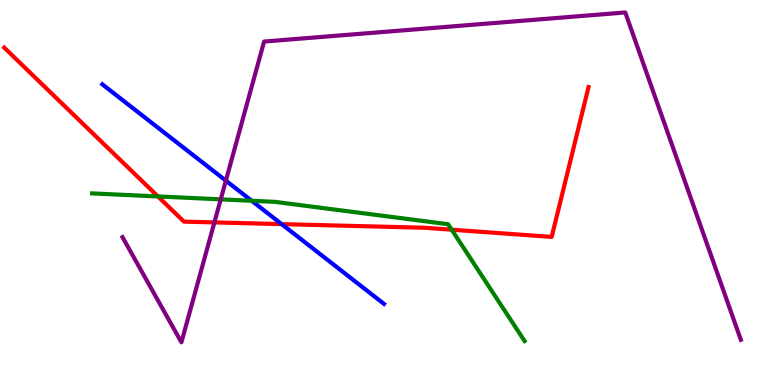[{'lines': ['blue', 'red'], 'intersections': [{'x': 3.63, 'y': 4.18}]}, {'lines': ['green', 'red'], 'intersections': [{'x': 2.04, 'y': 4.9}, {'x': 5.83, 'y': 4.03}]}, {'lines': ['purple', 'red'], 'intersections': [{'x': 2.77, 'y': 4.22}]}, {'lines': ['blue', 'green'], 'intersections': [{'x': 3.25, 'y': 4.78}]}, {'lines': ['blue', 'purple'], 'intersections': [{'x': 2.91, 'y': 5.31}]}, {'lines': ['green', 'purple'], 'intersections': [{'x': 2.85, 'y': 4.82}]}]